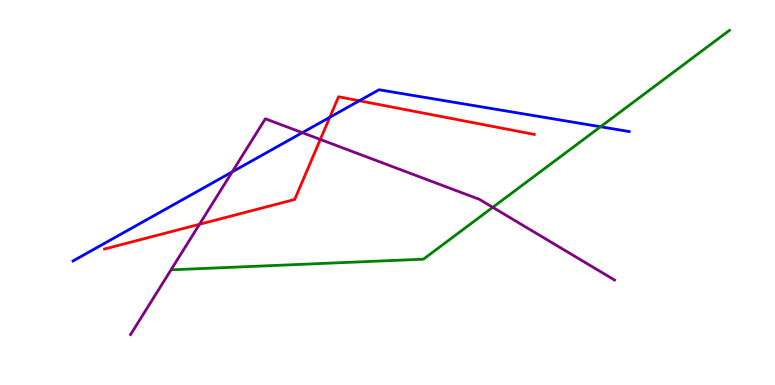[{'lines': ['blue', 'red'], 'intersections': [{'x': 4.26, 'y': 6.95}, {'x': 4.64, 'y': 7.38}]}, {'lines': ['green', 'red'], 'intersections': []}, {'lines': ['purple', 'red'], 'intersections': [{'x': 2.57, 'y': 4.17}, {'x': 4.13, 'y': 6.38}]}, {'lines': ['blue', 'green'], 'intersections': [{'x': 7.75, 'y': 6.71}]}, {'lines': ['blue', 'purple'], 'intersections': [{'x': 3.0, 'y': 5.54}, {'x': 3.9, 'y': 6.55}]}, {'lines': ['green', 'purple'], 'intersections': [{'x': 6.36, 'y': 4.61}]}]